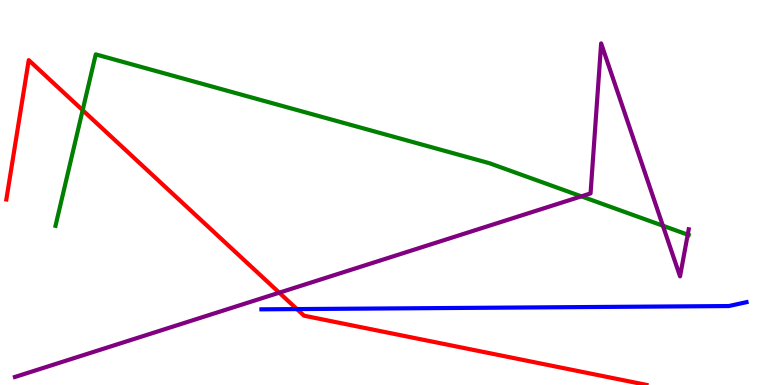[{'lines': ['blue', 'red'], 'intersections': [{'x': 3.83, 'y': 1.97}]}, {'lines': ['green', 'red'], 'intersections': [{'x': 1.07, 'y': 7.14}]}, {'lines': ['purple', 'red'], 'intersections': [{'x': 3.6, 'y': 2.4}]}, {'lines': ['blue', 'green'], 'intersections': []}, {'lines': ['blue', 'purple'], 'intersections': []}, {'lines': ['green', 'purple'], 'intersections': [{'x': 7.5, 'y': 4.9}, {'x': 8.55, 'y': 4.14}, {'x': 8.87, 'y': 3.9}]}]